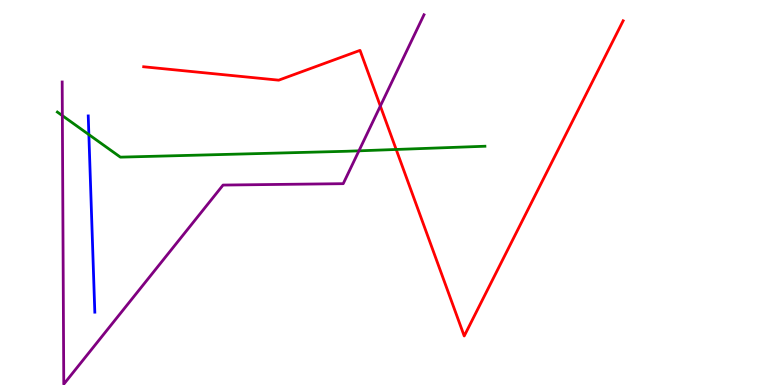[{'lines': ['blue', 'red'], 'intersections': []}, {'lines': ['green', 'red'], 'intersections': [{'x': 5.11, 'y': 6.12}]}, {'lines': ['purple', 'red'], 'intersections': [{'x': 4.91, 'y': 7.25}]}, {'lines': ['blue', 'green'], 'intersections': [{'x': 1.15, 'y': 6.5}]}, {'lines': ['blue', 'purple'], 'intersections': []}, {'lines': ['green', 'purple'], 'intersections': [{'x': 0.805, 'y': 7.0}, {'x': 4.63, 'y': 6.08}]}]